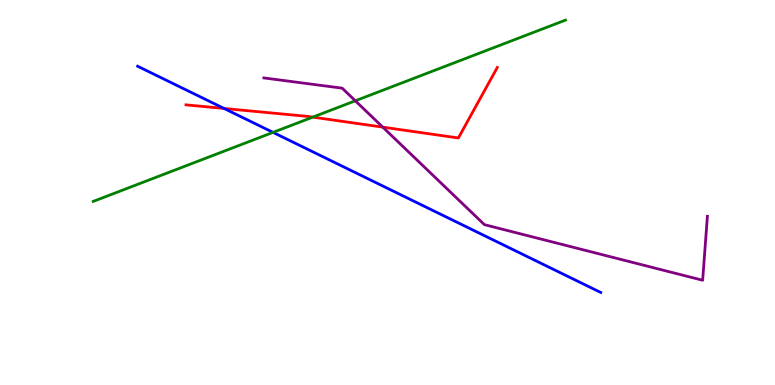[{'lines': ['blue', 'red'], 'intersections': [{'x': 2.89, 'y': 7.18}]}, {'lines': ['green', 'red'], 'intersections': [{'x': 4.04, 'y': 6.96}]}, {'lines': ['purple', 'red'], 'intersections': [{'x': 4.94, 'y': 6.7}]}, {'lines': ['blue', 'green'], 'intersections': [{'x': 3.52, 'y': 6.56}]}, {'lines': ['blue', 'purple'], 'intersections': []}, {'lines': ['green', 'purple'], 'intersections': [{'x': 4.58, 'y': 7.38}]}]